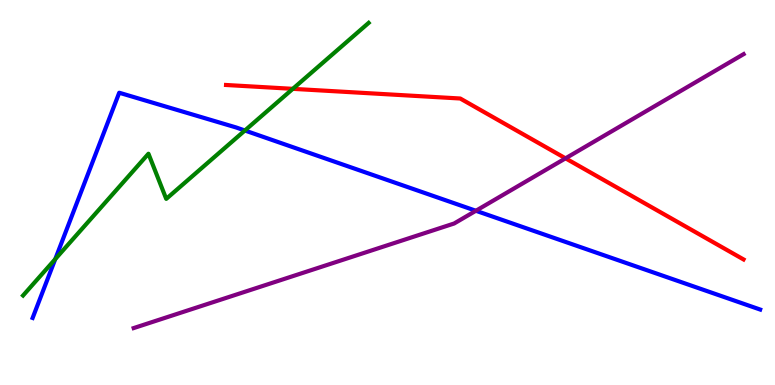[{'lines': ['blue', 'red'], 'intersections': []}, {'lines': ['green', 'red'], 'intersections': [{'x': 3.78, 'y': 7.69}]}, {'lines': ['purple', 'red'], 'intersections': [{'x': 7.3, 'y': 5.89}]}, {'lines': ['blue', 'green'], 'intersections': [{'x': 0.713, 'y': 3.27}, {'x': 3.16, 'y': 6.61}]}, {'lines': ['blue', 'purple'], 'intersections': [{'x': 6.14, 'y': 4.53}]}, {'lines': ['green', 'purple'], 'intersections': []}]